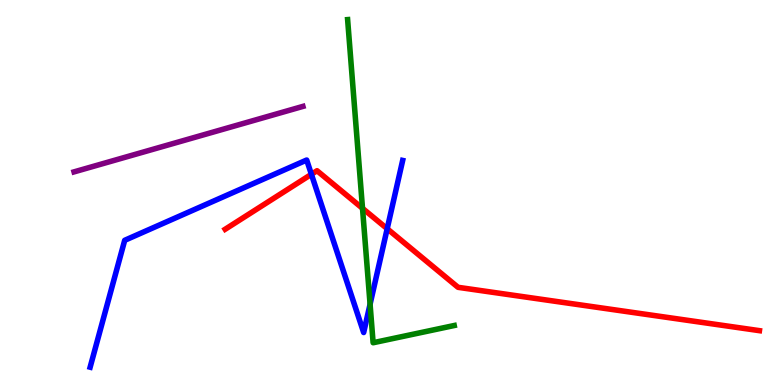[{'lines': ['blue', 'red'], 'intersections': [{'x': 4.02, 'y': 5.47}, {'x': 5.0, 'y': 4.06}]}, {'lines': ['green', 'red'], 'intersections': [{'x': 4.68, 'y': 4.59}]}, {'lines': ['purple', 'red'], 'intersections': []}, {'lines': ['blue', 'green'], 'intersections': [{'x': 4.78, 'y': 2.1}]}, {'lines': ['blue', 'purple'], 'intersections': []}, {'lines': ['green', 'purple'], 'intersections': []}]